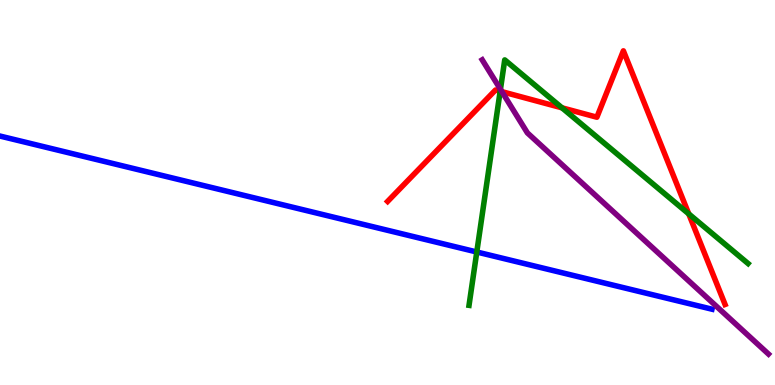[{'lines': ['blue', 'red'], 'intersections': []}, {'lines': ['green', 'red'], 'intersections': [{'x': 6.45, 'y': 7.63}, {'x': 7.25, 'y': 7.2}, {'x': 8.89, 'y': 4.44}]}, {'lines': ['purple', 'red'], 'intersections': [{'x': 6.48, 'y': 7.62}]}, {'lines': ['blue', 'green'], 'intersections': [{'x': 6.15, 'y': 3.45}]}, {'lines': ['blue', 'purple'], 'intersections': []}, {'lines': ['green', 'purple'], 'intersections': [{'x': 6.46, 'y': 7.68}]}]